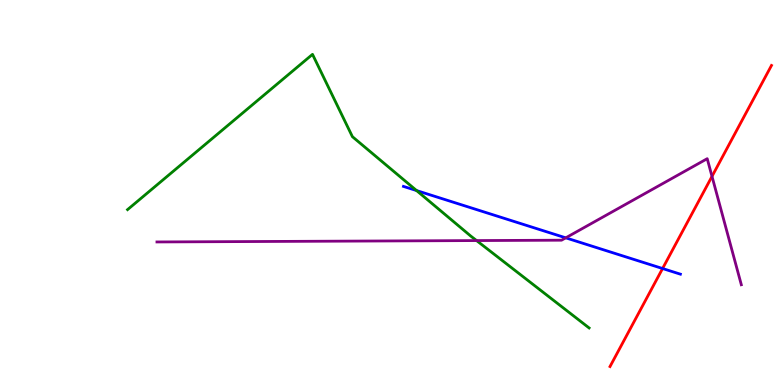[{'lines': ['blue', 'red'], 'intersections': [{'x': 8.55, 'y': 3.03}]}, {'lines': ['green', 'red'], 'intersections': []}, {'lines': ['purple', 'red'], 'intersections': [{'x': 9.19, 'y': 5.42}]}, {'lines': ['blue', 'green'], 'intersections': [{'x': 5.38, 'y': 5.05}]}, {'lines': ['blue', 'purple'], 'intersections': [{'x': 7.3, 'y': 3.82}]}, {'lines': ['green', 'purple'], 'intersections': [{'x': 6.15, 'y': 3.75}]}]